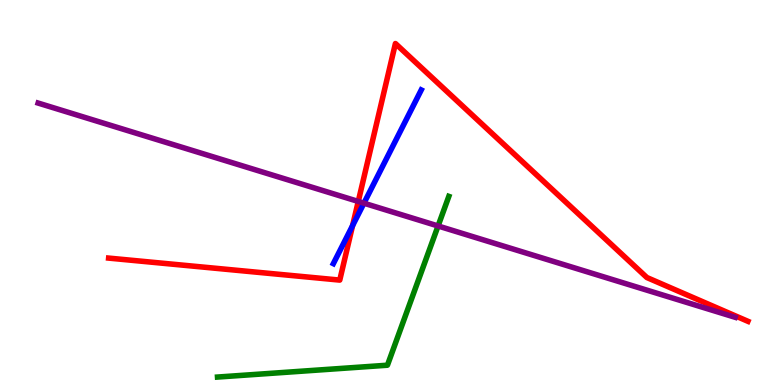[{'lines': ['blue', 'red'], 'intersections': [{'x': 4.55, 'y': 4.14}]}, {'lines': ['green', 'red'], 'intersections': []}, {'lines': ['purple', 'red'], 'intersections': [{'x': 4.62, 'y': 4.77}]}, {'lines': ['blue', 'green'], 'intersections': []}, {'lines': ['blue', 'purple'], 'intersections': [{'x': 4.7, 'y': 4.72}]}, {'lines': ['green', 'purple'], 'intersections': [{'x': 5.65, 'y': 4.13}]}]